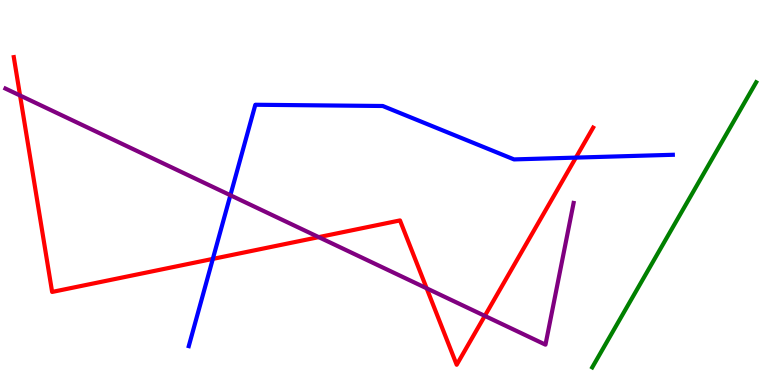[{'lines': ['blue', 'red'], 'intersections': [{'x': 2.75, 'y': 3.28}, {'x': 7.43, 'y': 5.91}]}, {'lines': ['green', 'red'], 'intersections': []}, {'lines': ['purple', 'red'], 'intersections': [{'x': 0.259, 'y': 7.52}, {'x': 4.11, 'y': 3.84}, {'x': 5.51, 'y': 2.51}, {'x': 6.26, 'y': 1.79}]}, {'lines': ['blue', 'green'], 'intersections': []}, {'lines': ['blue', 'purple'], 'intersections': [{'x': 2.97, 'y': 4.93}]}, {'lines': ['green', 'purple'], 'intersections': []}]